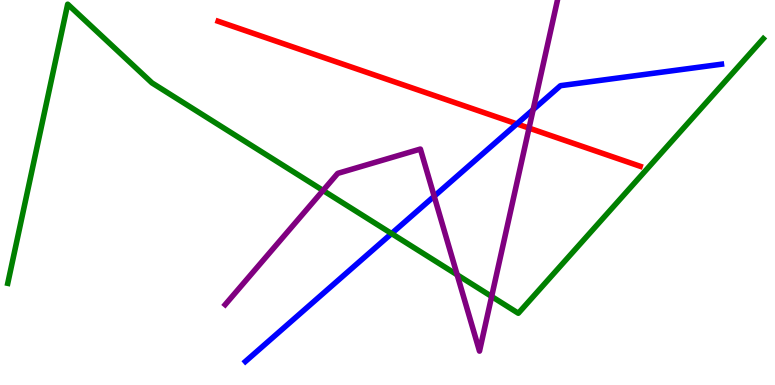[{'lines': ['blue', 'red'], 'intersections': [{'x': 6.67, 'y': 6.78}]}, {'lines': ['green', 'red'], 'intersections': []}, {'lines': ['purple', 'red'], 'intersections': [{'x': 6.83, 'y': 6.67}]}, {'lines': ['blue', 'green'], 'intersections': [{'x': 5.05, 'y': 3.93}]}, {'lines': ['blue', 'purple'], 'intersections': [{'x': 5.6, 'y': 4.9}, {'x': 6.88, 'y': 7.15}]}, {'lines': ['green', 'purple'], 'intersections': [{'x': 4.17, 'y': 5.05}, {'x': 5.9, 'y': 2.86}, {'x': 6.34, 'y': 2.3}]}]